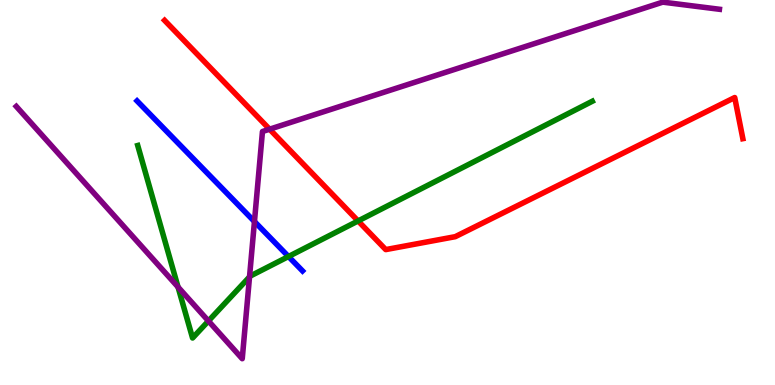[{'lines': ['blue', 'red'], 'intersections': []}, {'lines': ['green', 'red'], 'intersections': [{'x': 4.62, 'y': 4.26}]}, {'lines': ['purple', 'red'], 'intersections': [{'x': 3.48, 'y': 6.64}]}, {'lines': ['blue', 'green'], 'intersections': [{'x': 3.72, 'y': 3.34}]}, {'lines': ['blue', 'purple'], 'intersections': [{'x': 3.28, 'y': 4.25}]}, {'lines': ['green', 'purple'], 'intersections': [{'x': 2.3, 'y': 2.54}, {'x': 2.69, 'y': 1.66}, {'x': 3.22, 'y': 2.81}]}]